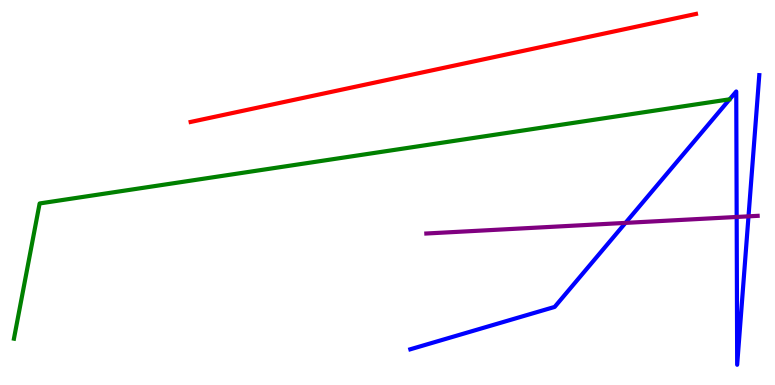[{'lines': ['blue', 'red'], 'intersections': []}, {'lines': ['green', 'red'], 'intersections': []}, {'lines': ['purple', 'red'], 'intersections': []}, {'lines': ['blue', 'green'], 'intersections': []}, {'lines': ['blue', 'purple'], 'intersections': [{'x': 8.07, 'y': 4.21}, {'x': 9.51, 'y': 4.36}, {'x': 9.66, 'y': 4.38}]}, {'lines': ['green', 'purple'], 'intersections': []}]